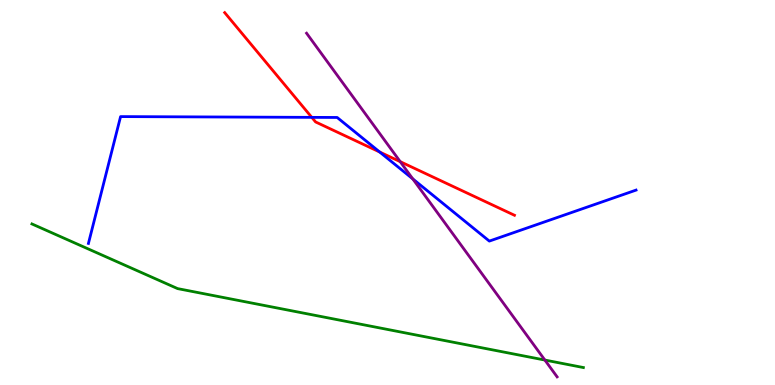[{'lines': ['blue', 'red'], 'intersections': [{'x': 4.02, 'y': 6.95}, {'x': 4.9, 'y': 6.05}]}, {'lines': ['green', 'red'], 'intersections': []}, {'lines': ['purple', 'red'], 'intersections': [{'x': 5.16, 'y': 5.8}]}, {'lines': ['blue', 'green'], 'intersections': []}, {'lines': ['blue', 'purple'], 'intersections': [{'x': 5.33, 'y': 5.35}]}, {'lines': ['green', 'purple'], 'intersections': [{'x': 7.03, 'y': 0.648}]}]